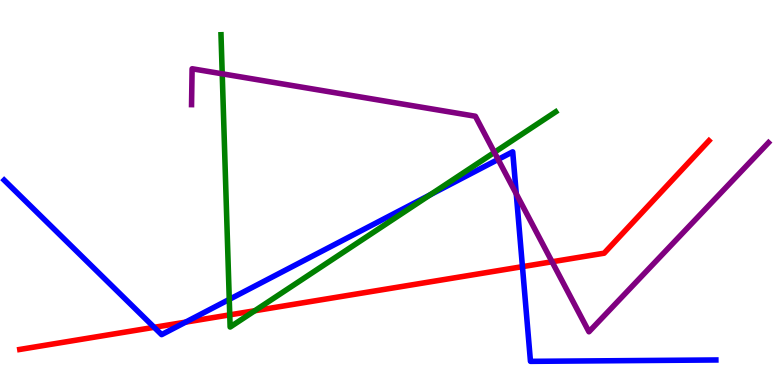[{'lines': ['blue', 'red'], 'intersections': [{'x': 1.99, 'y': 1.5}, {'x': 2.4, 'y': 1.63}, {'x': 6.74, 'y': 3.07}]}, {'lines': ['green', 'red'], 'intersections': [{'x': 2.96, 'y': 1.82}, {'x': 3.29, 'y': 1.93}]}, {'lines': ['purple', 'red'], 'intersections': [{'x': 7.12, 'y': 3.2}]}, {'lines': ['blue', 'green'], 'intersections': [{'x': 2.96, 'y': 2.22}, {'x': 5.55, 'y': 4.94}]}, {'lines': ['blue', 'purple'], 'intersections': [{'x': 6.43, 'y': 5.86}, {'x': 6.66, 'y': 4.96}]}, {'lines': ['green', 'purple'], 'intersections': [{'x': 2.87, 'y': 8.08}, {'x': 6.38, 'y': 6.04}]}]